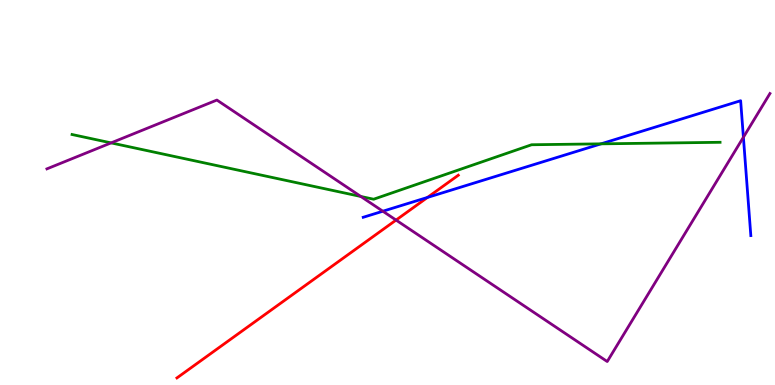[{'lines': ['blue', 'red'], 'intersections': [{'x': 5.52, 'y': 4.87}]}, {'lines': ['green', 'red'], 'intersections': []}, {'lines': ['purple', 'red'], 'intersections': [{'x': 5.11, 'y': 4.28}]}, {'lines': ['blue', 'green'], 'intersections': [{'x': 7.76, 'y': 6.26}]}, {'lines': ['blue', 'purple'], 'intersections': [{'x': 4.94, 'y': 4.51}, {'x': 9.59, 'y': 6.44}]}, {'lines': ['green', 'purple'], 'intersections': [{'x': 1.43, 'y': 6.29}, {'x': 4.66, 'y': 4.9}]}]